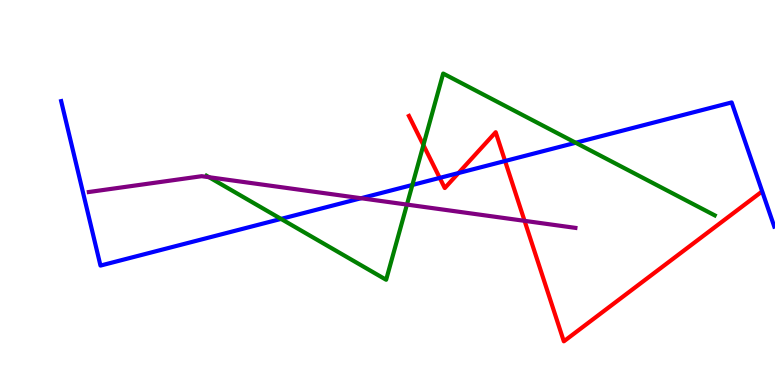[{'lines': ['blue', 'red'], 'intersections': [{'x': 5.67, 'y': 5.38}, {'x': 5.92, 'y': 5.51}, {'x': 6.52, 'y': 5.82}]}, {'lines': ['green', 'red'], 'intersections': [{'x': 5.46, 'y': 6.23}]}, {'lines': ['purple', 'red'], 'intersections': [{'x': 6.77, 'y': 4.26}]}, {'lines': ['blue', 'green'], 'intersections': [{'x': 3.63, 'y': 4.31}, {'x': 5.32, 'y': 5.2}, {'x': 7.43, 'y': 6.29}]}, {'lines': ['blue', 'purple'], 'intersections': [{'x': 4.66, 'y': 4.85}]}, {'lines': ['green', 'purple'], 'intersections': [{'x': 2.7, 'y': 5.4}, {'x': 5.25, 'y': 4.69}]}]